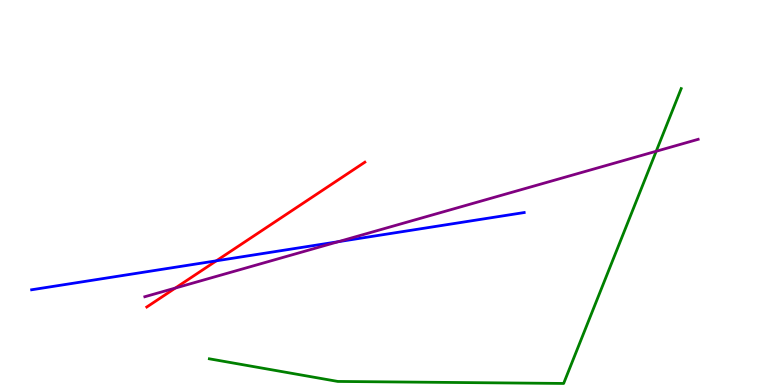[{'lines': ['blue', 'red'], 'intersections': [{'x': 2.79, 'y': 3.23}]}, {'lines': ['green', 'red'], 'intersections': []}, {'lines': ['purple', 'red'], 'intersections': [{'x': 2.26, 'y': 2.52}]}, {'lines': ['blue', 'green'], 'intersections': []}, {'lines': ['blue', 'purple'], 'intersections': [{'x': 4.37, 'y': 3.72}]}, {'lines': ['green', 'purple'], 'intersections': [{'x': 8.47, 'y': 6.07}]}]